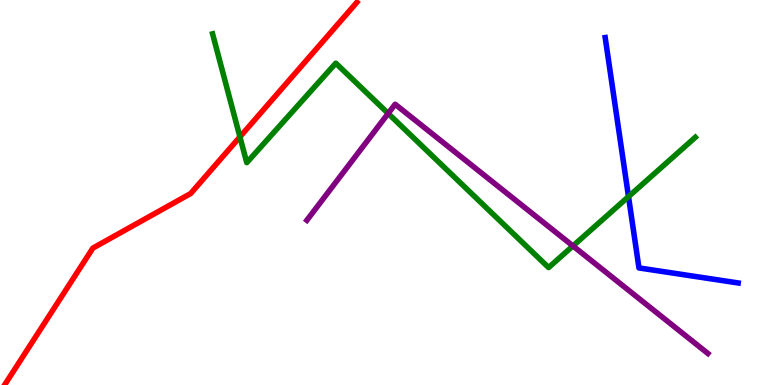[{'lines': ['blue', 'red'], 'intersections': []}, {'lines': ['green', 'red'], 'intersections': [{'x': 3.1, 'y': 6.45}]}, {'lines': ['purple', 'red'], 'intersections': []}, {'lines': ['blue', 'green'], 'intersections': [{'x': 8.11, 'y': 4.89}]}, {'lines': ['blue', 'purple'], 'intersections': []}, {'lines': ['green', 'purple'], 'intersections': [{'x': 5.01, 'y': 7.05}, {'x': 7.39, 'y': 3.61}]}]